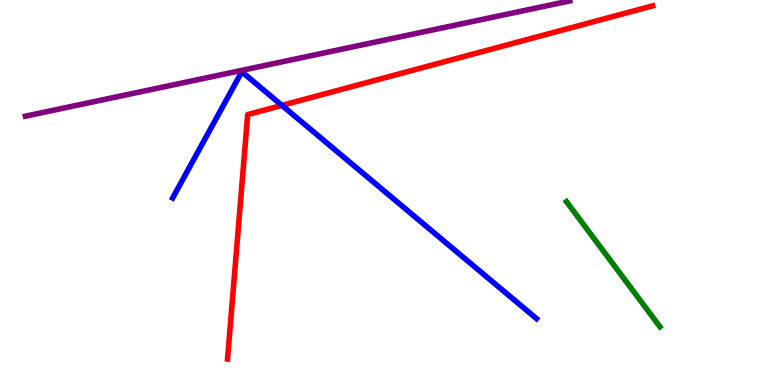[{'lines': ['blue', 'red'], 'intersections': [{'x': 3.64, 'y': 7.26}]}, {'lines': ['green', 'red'], 'intersections': []}, {'lines': ['purple', 'red'], 'intersections': []}, {'lines': ['blue', 'green'], 'intersections': []}, {'lines': ['blue', 'purple'], 'intersections': []}, {'lines': ['green', 'purple'], 'intersections': []}]